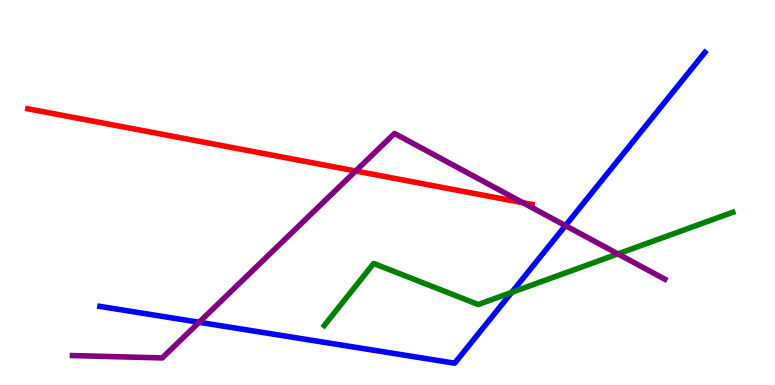[{'lines': ['blue', 'red'], 'intersections': []}, {'lines': ['green', 'red'], 'intersections': []}, {'lines': ['purple', 'red'], 'intersections': [{'x': 4.59, 'y': 5.56}, {'x': 6.75, 'y': 4.73}]}, {'lines': ['blue', 'green'], 'intersections': [{'x': 6.6, 'y': 2.41}]}, {'lines': ['blue', 'purple'], 'intersections': [{'x': 2.57, 'y': 1.63}, {'x': 7.3, 'y': 4.14}]}, {'lines': ['green', 'purple'], 'intersections': [{'x': 7.97, 'y': 3.41}]}]